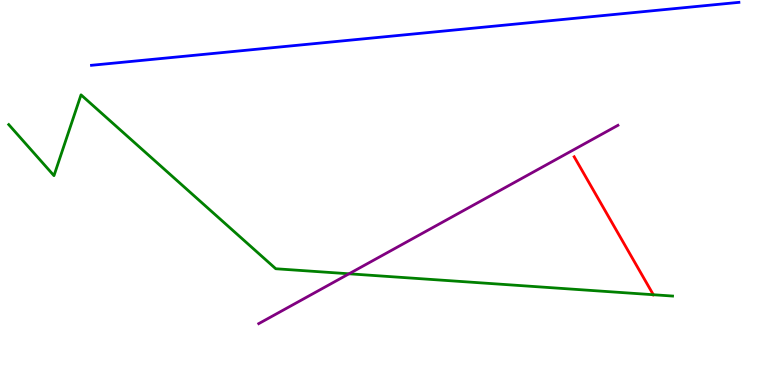[{'lines': ['blue', 'red'], 'intersections': []}, {'lines': ['green', 'red'], 'intersections': [{'x': 8.43, 'y': 2.34}]}, {'lines': ['purple', 'red'], 'intersections': []}, {'lines': ['blue', 'green'], 'intersections': []}, {'lines': ['blue', 'purple'], 'intersections': []}, {'lines': ['green', 'purple'], 'intersections': [{'x': 4.5, 'y': 2.89}]}]